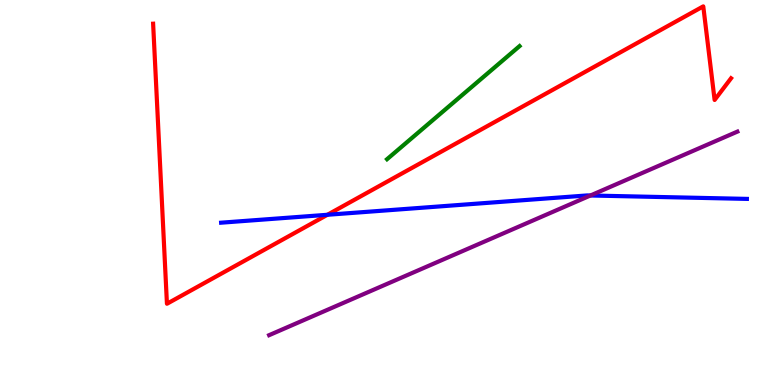[{'lines': ['blue', 'red'], 'intersections': [{'x': 4.22, 'y': 4.42}]}, {'lines': ['green', 'red'], 'intersections': []}, {'lines': ['purple', 'red'], 'intersections': []}, {'lines': ['blue', 'green'], 'intersections': []}, {'lines': ['blue', 'purple'], 'intersections': [{'x': 7.62, 'y': 4.92}]}, {'lines': ['green', 'purple'], 'intersections': []}]